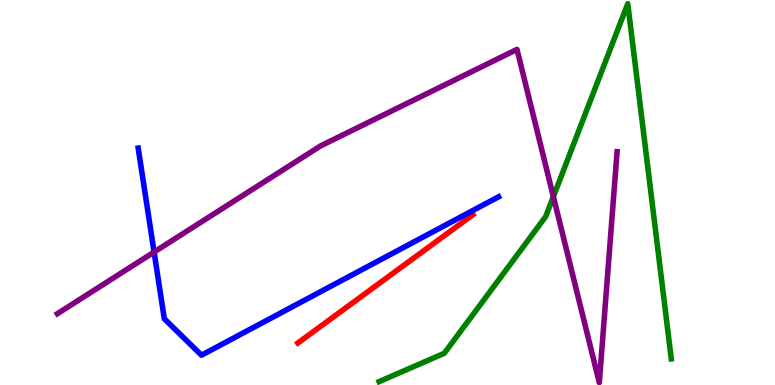[{'lines': ['blue', 'red'], 'intersections': []}, {'lines': ['green', 'red'], 'intersections': []}, {'lines': ['purple', 'red'], 'intersections': []}, {'lines': ['blue', 'green'], 'intersections': []}, {'lines': ['blue', 'purple'], 'intersections': [{'x': 1.99, 'y': 3.45}]}, {'lines': ['green', 'purple'], 'intersections': [{'x': 7.14, 'y': 4.89}]}]